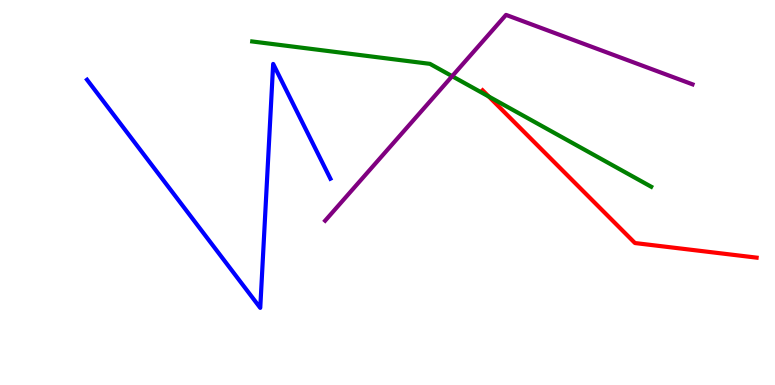[{'lines': ['blue', 'red'], 'intersections': []}, {'lines': ['green', 'red'], 'intersections': [{'x': 6.31, 'y': 7.49}]}, {'lines': ['purple', 'red'], 'intersections': []}, {'lines': ['blue', 'green'], 'intersections': []}, {'lines': ['blue', 'purple'], 'intersections': []}, {'lines': ['green', 'purple'], 'intersections': [{'x': 5.83, 'y': 8.02}]}]